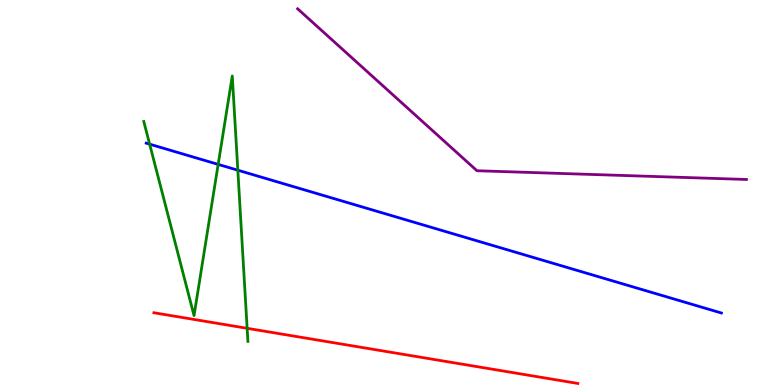[{'lines': ['blue', 'red'], 'intersections': []}, {'lines': ['green', 'red'], 'intersections': [{'x': 3.19, 'y': 1.47}]}, {'lines': ['purple', 'red'], 'intersections': []}, {'lines': ['blue', 'green'], 'intersections': [{'x': 1.93, 'y': 6.26}, {'x': 2.82, 'y': 5.73}, {'x': 3.07, 'y': 5.58}]}, {'lines': ['blue', 'purple'], 'intersections': []}, {'lines': ['green', 'purple'], 'intersections': []}]